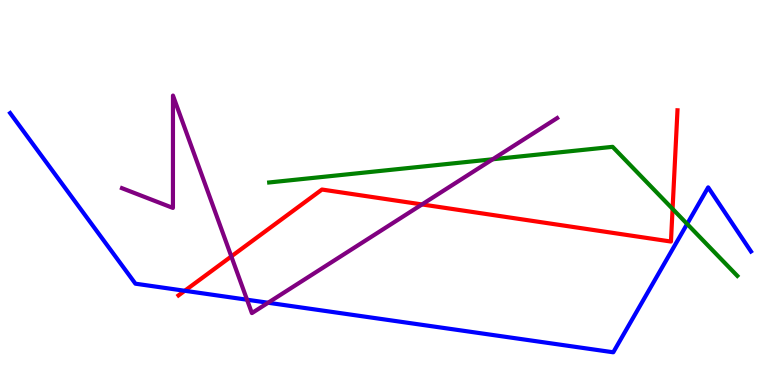[{'lines': ['blue', 'red'], 'intersections': [{'x': 2.38, 'y': 2.45}]}, {'lines': ['green', 'red'], 'intersections': [{'x': 8.68, 'y': 4.57}]}, {'lines': ['purple', 'red'], 'intersections': [{'x': 2.98, 'y': 3.34}, {'x': 5.44, 'y': 4.69}]}, {'lines': ['blue', 'green'], 'intersections': [{'x': 8.87, 'y': 4.18}]}, {'lines': ['blue', 'purple'], 'intersections': [{'x': 3.19, 'y': 2.22}, {'x': 3.46, 'y': 2.14}]}, {'lines': ['green', 'purple'], 'intersections': [{'x': 6.36, 'y': 5.86}]}]